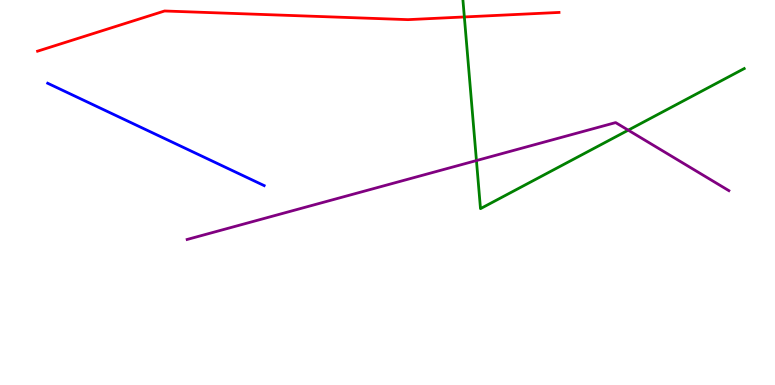[{'lines': ['blue', 'red'], 'intersections': []}, {'lines': ['green', 'red'], 'intersections': [{'x': 5.99, 'y': 9.56}]}, {'lines': ['purple', 'red'], 'intersections': []}, {'lines': ['blue', 'green'], 'intersections': []}, {'lines': ['blue', 'purple'], 'intersections': []}, {'lines': ['green', 'purple'], 'intersections': [{'x': 6.15, 'y': 5.83}, {'x': 8.11, 'y': 6.62}]}]